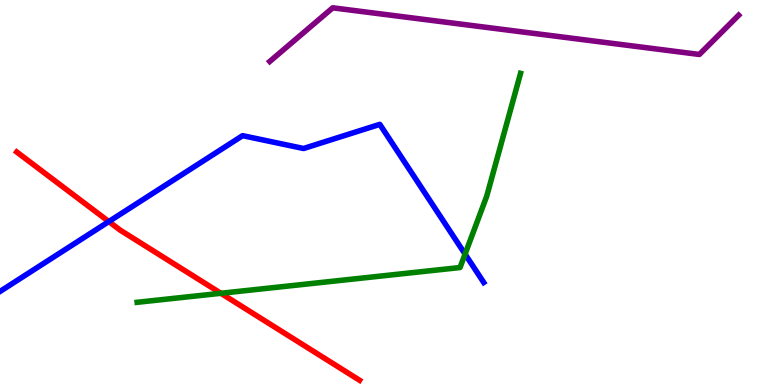[{'lines': ['blue', 'red'], 'intersections': [{'x': 1.4, 'y': 4.25}]}, {'lines': ['green', 'red'], 'intersections': [{'x': 2.85, 'y': 2.38}]}, {'lines': ['purple', 'red'], 'intersections': []}, {'lines': ['blue', 'green'], 'intersections': [{'x': 6.0, 'y': 3.4}]}, {'lines': ['blue', 'purple'], 'intersections': []}, {'lines': ['green', 'purple'], 'intersections': []}]